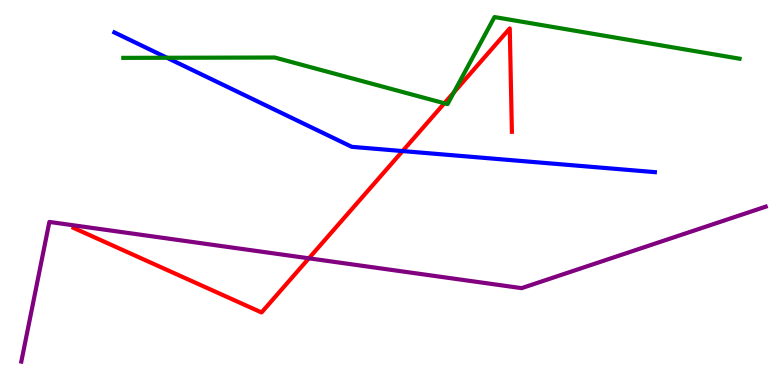[{'lines': ['blue', 'red'], 'intersections': [{'x': 5.19, 'y': 6.08}]}, {'lines': ['green', 'red'], 'intersections': [{'x': 5.73, 'y': 7.32}, {'x': 5.86, 'y': 7.6}]}, {'lines': ['purple', 'red'], 'intersections': [{'x': 3.99, 'y': 3.29}]}, {'lines': ['blue', 'green'], 'intersections': [{'x': 2.15, 'y': 8.5}]}, {'lines': ['blue', 'purple'], 'intersections': []}, {'lines': ['green', 'purple'], 'intersections': []}]